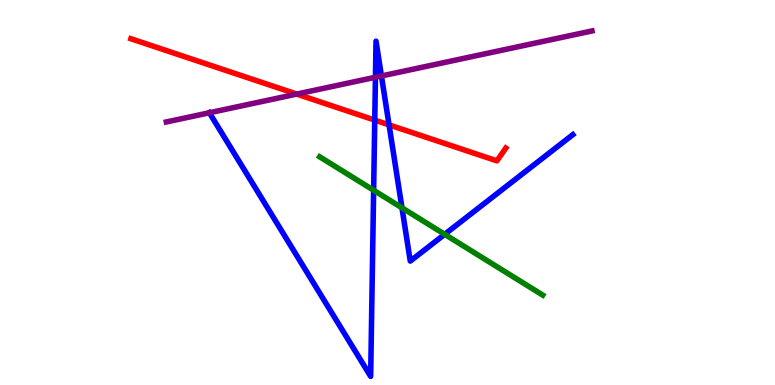[{'lines': ['blue', 'red'], 'intersections': [{'x': 4.84, 'y': 6.88}, {'x': 5.02, 'y': 6.76}]}, {'lines': ['green', 'red'], 'intersections': []}, {'lines': ['purple', 'red'], 'intersections': [{'x': 3.83, 'y': 7.56}]}, {'lines': ['blue', 'green'], 'intersections': [{'x': 4.82, 'y': 5.06}, {'x': 5.19, 'y': 4.6}, {'x': 5.74, 'y': 3.91}]}, {'lines': ['blue', 'purple'], 'intersections': [{'x': 2.7, 'y': 7.07}, {'x': 4.84, 'y': 7.99}, {'x': 4.92, 'y': 8.03}]}, {'lines': ['green', 'purple'], 'intersections': []}]